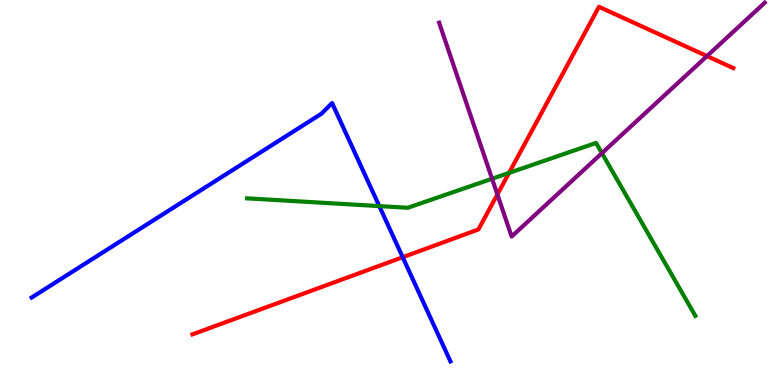[{'lines': ['blue', 'red'], 'intersections': [{'x': 5.2, 'y': 3.32}]}, {'lines': ['green', 'red'], 'intersections': [{'x': 6.57, 'y': 5.51}]}, {'lines': ['purple', 'red'], 'intersections': [{'x': 6.42, 'y': 4.95}, {'x': 9.12, 'y': 8.54}]}, {'lines': ['blue', 'green'], 'intersections': [{'x': 4.89, 'y': 4.65}]}, {'lines': ['blue', 'purple'], 'intersections': []}, {'lines': ['green', 'purple'], 'intersections': [{'x': 6.35, 'y': 5.36}, {'x': 7.77, 'y': 6.02}]}]